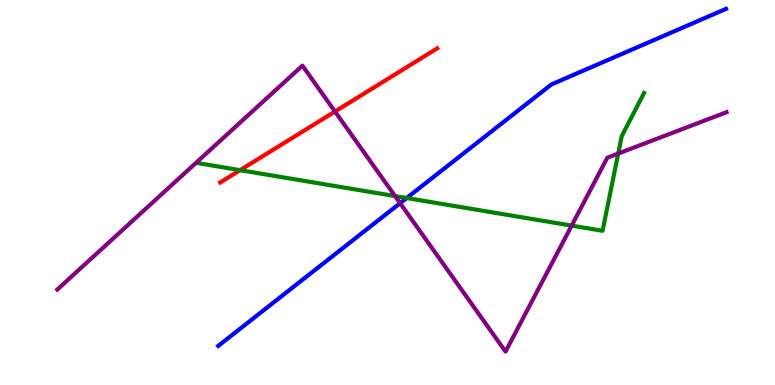[{'lines': ['blue', 'red'], 'intersections': []}, {'lines': ['green', 'red'], 'intersections': [{'x': 3.1, 'y': 5.58}]}, {'lines': ['purple', 'red'], 'intersections': [{'x': 4.32, 'y': 7.1}]}, {'lines': ['blue', 'green'], 'intersections': [{'x': 5.25, 'y': 4.86}]}, {'lines': ['blue', 'purple'], 'intersections': [{'x': 5.16, 'y': 4.72}]}, {'lines': ['green', 'purple'], 'intersections': [{'x': 5.1, 'y': 4.91}, {'x': 7.38, 'y': 4.14}, {'x': 7.98, 'y': 6.01}]}]